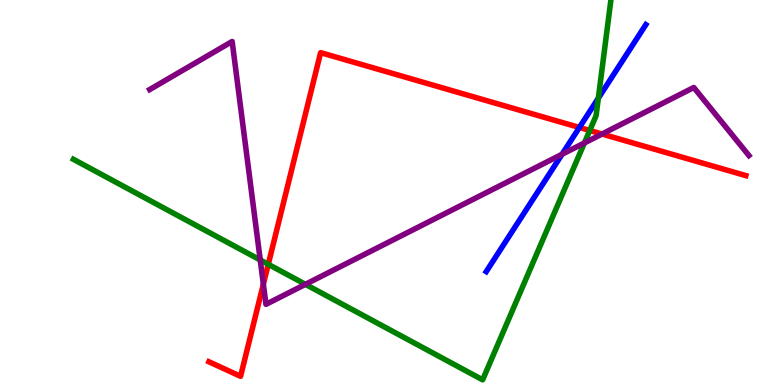[{'lines': ['blue', 'red'], 'intersections': [{'x': 7.48, 'y': 6.69}]}, {'lines': ['green', 'red'], 'intersections': [{'x': 3.46, 'y': 3.13}, {'x': 7.61, 'y': 6.61}]}, {'lines': ['purple', 'red'], 'intersections': [{'x': 3.4, 'y': 2.62}, {'x': 7.77, 'y': 6.52}]}, {'lines': ['blue', 'green'], 'intersections': [{'x': 7.72, 'y': 7.45}]}, {'lines': ['blue', 'purple'], 'intersections': [{'x': 7.25, 'y': 5.99}]}, {'lines': ['green', 'purple'], 'intersections': [{'x': 3.36, 'y': 3.25}, {'x': 3.94, 'y': 2.61}, {'x': 7.54, 'y': 6.29}]}]